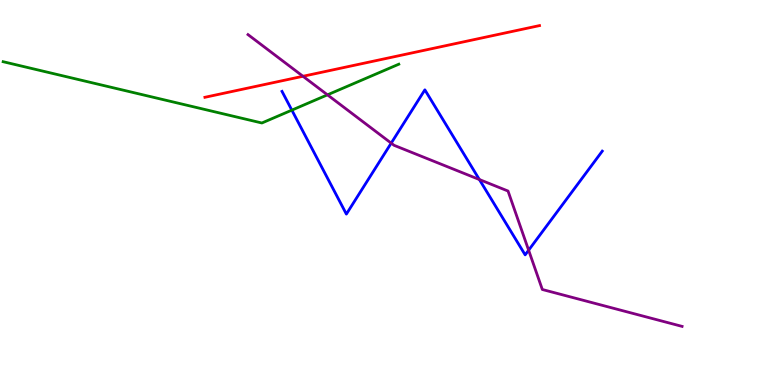[{'lines': ['blue', 'red'], 'intersections': []}, {'lines': ['green', 'red'], 'intersections': []}, {'lines': ['purple', 'red'], 'intersections': [{'x': 3.91, 'y': 8.02}]}, {'lines': ['blue', 'green'], 'intersections': [{'x': 3.77, 'y': 7.14}]}, {'lines': ['blue', 'purple'], 'intersections': [{'x': 5.05, 'y': 6.28}, {'x': 6.19, 'y': 5.34}, {'x': 6.82, 'y': 3.5}]}, {'lines': ['green', 'purple'], 'intersections': [{'x': 4.23, 'y': 7.54}]}]